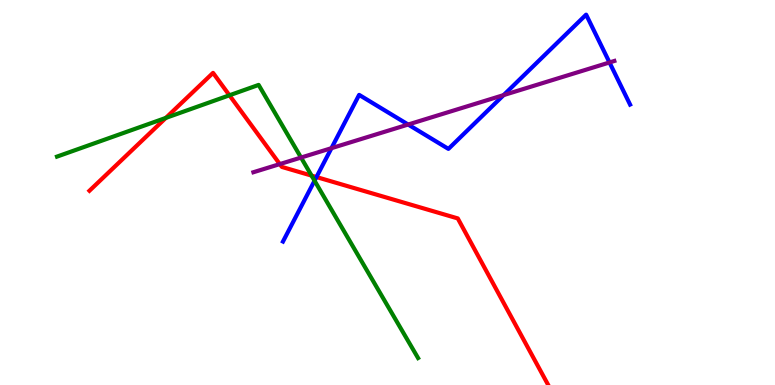[{'lines': ['blue', 'red'], 'intersections': [{'x': 4.08, 'y': 5.4}]}, {'lines': ['green', 'red'], 'intersections': [{'x': 2.14, 'y': 6.94}, {'x': 2.96, 'y': 7.52}, {'x': 4.02, 'y': 5.44}]}, {'lines': ['purple', 'red'], 'intersections': [{'x': 3.61, 'y': 5.74}]}, {'lines': ['blue', 'green'], 'intersections': [{'x': 4.06, 'y': 5.31}]}, {'lines': ['blue', 'purple'], 'intersections': [{'x': 4.28, 'y': 6.15}, {'x': 5.27, 'y': 6.77}, {'x': 6.5, 'y': 7.53}, {'x': 7.86, 'y': 8.38}]}, {'lines': ['green', 'purple'], 'intersections': [{'x': 3.88, 'y': 5.91}]}]